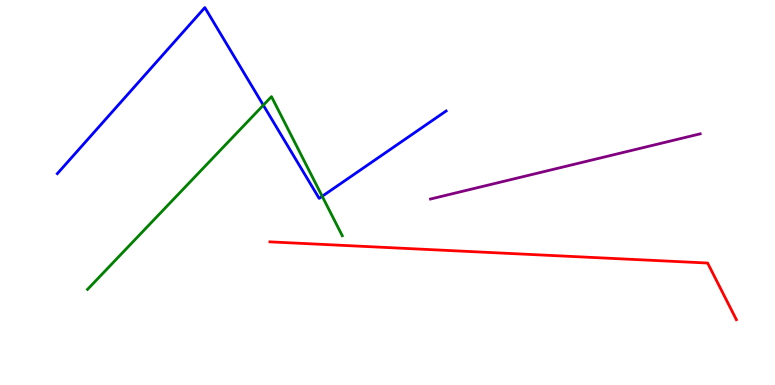[{'lines': ['blue', 'red'], 'intersections': []}, {'lines': ['green', 'red'], 'intersections': []}, {'lines': ['purple', 'red'], 'intersections': []}, {'lines': ['blue', 'green'], 'intersections': [{'x': 3.4, 'y': 7.27}, {'x': 4.16, 'y': 4.9}]}, {'lines': ['blue', 'purple'], 'intersections': []}, {'lines': ['green', 'purple'], 'intersections': []}]